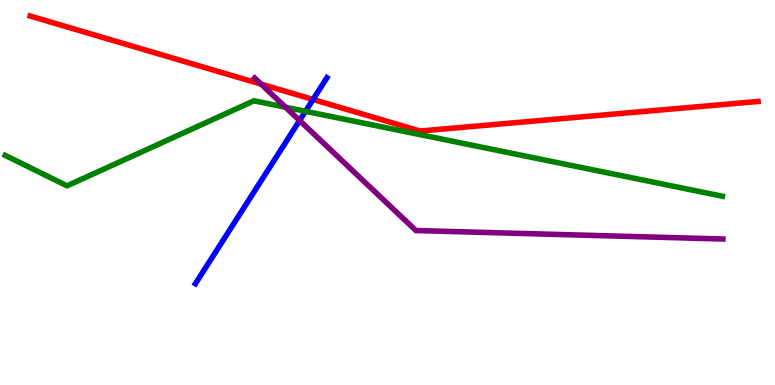[{'lines': ['blue', 'red'], 'intersections': [{'x': 4.04, 'y': 7.42}]}, {'lines': ['green', 'red'], 'intersections': []}, {'lines': ['purple', 'red'], 'intersections': [{'x': 3.37, 'y': 7.81}]}, {'lines': ['blue', 'green'], 'intersections': [{'x': 3.94, 'y': 7.11}]}, {'lines': ['blue', 'purple'], 'intersections': [{'x': 3.87, 'y': 6.87}]}, {'lines': ['green', 'purple'], 'intersections': [{'x': 3.68, 'y': 7.21}]}]